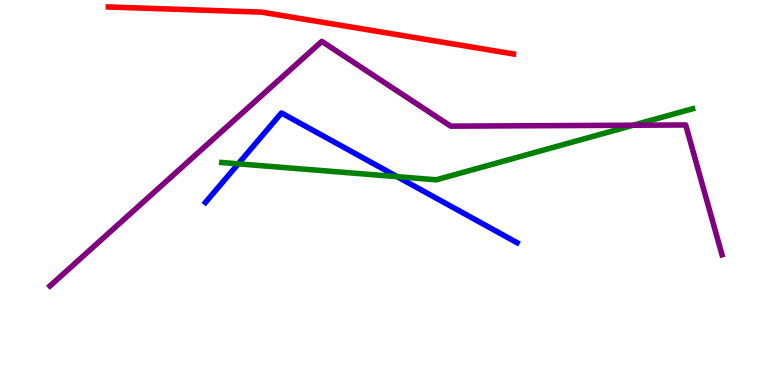[{'lines': ['blue', 'red'], 'intersections': []}, {'lines': ['green', 'red'], 'intersections': []}, {'lines': ['purple', 'red'], 'intersections': []}, {'lines': ['blue', 'green'], 'intersections': [{'x': 3.07, 'y': 5.74}, {'x': 5.12, 'y': 5.41}]}, {'lines': ['blue', 'purple'], 'intersections': []}, {'lines': ['green', 'purple'], 'intersections': [{'x': 8.17, 'y': 6.75}]}]